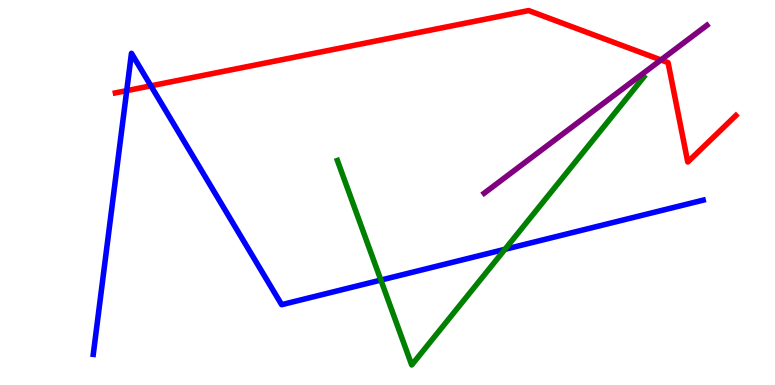[{'lines': ['blue', 'red'], 'intersections': [{'x': 1.64, 'y': 7.65}, {'x': 1.95, 'y': 7.77}]}, {'lines': ['green', 'red'], 'intersections': []}, {'lines': ['purple', 'red'], 'intersections': [{'x': 8.53, 'y': 8.44}]}, {'lines': ['blue', 'green'], 'intersections': [{'x': 4.91, 'y': 2.73}, {'x': 6.52, 'y': 3.52}]}, {'lines': ['blue', 'purple'], 'intersections': []}, {'lines': ['green', 'purple'], 'intersections': []}]